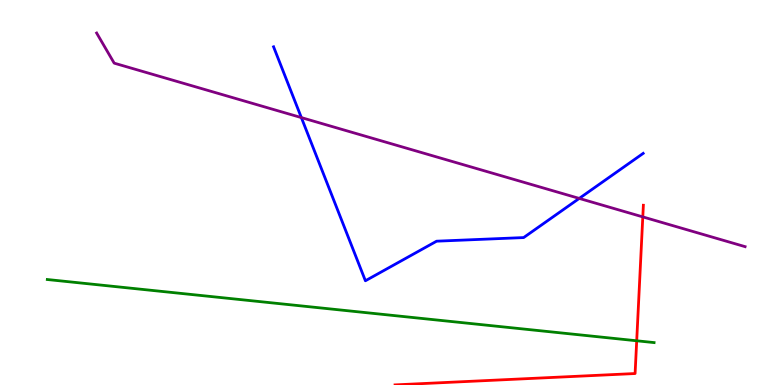[{'lines': ['blue', 'red'], 'intersections': []}, {'lines': ['green', 'red'], 'intersections': [{'x': 8.22, 'y': 1.15}]}, {'lines': ['purple', 'red'], 'intersections': [{'x': 8.29, 'y': 4.37}]}, {'lines': ['blue', 'green'], 'intersections': []}, {'lines': ['blue', 'purple'], 'intersections': [{'x': 3.89, 'y': 6.95}, {'x': 7.47, 'y': 4.85}]}, {'lines': ['green', 'purple'], 'intersections': []}]